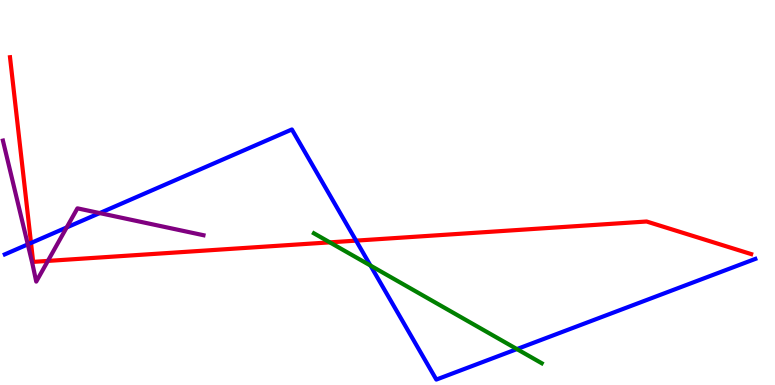[{'lines': ['blue', 'red'], 'intersections': [{'x': 0.4, 'y': 3.69}, {'x': 4.59, 'y': 3.75}]}, {'lines': ['green', 'red'], 'intersections': [{'x': 4.26, 'y': 3.7}]}, {'lines': ['purple', 'red'], 'intersections': [{'x': 0.618, 'y': 3.22}]}, {'lines': ['blue', 'green'], 'intersections': [{'x': 4.78, 'y': 3.1}, {'x': 6.67, 'y': 0.933}]}, {'lines': ['blue', 'purple'], 'intersections': [{'x': 0.359, 'y': 3.65}, {'x': 0.86, 'y': 4.09}, {'x': 1.29, 'y': 4.47}]}, {'lines': ['green', 'purple'], 'intersections': []}]